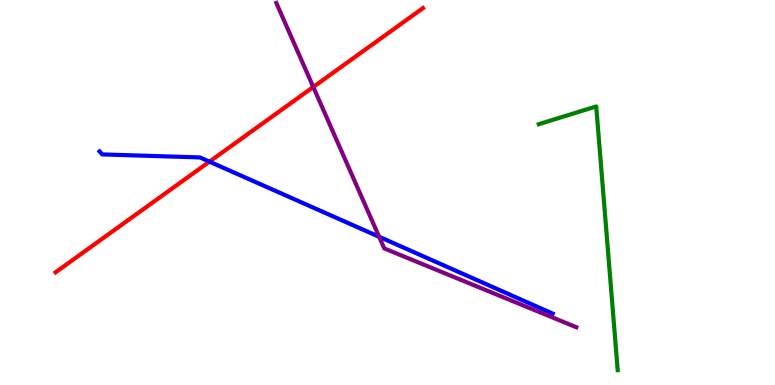[{'lines': ['blue', 'red'], 'intersections': [{'x': 2.7, 'y': 5.8}]}, {'lines': ['green', 'red'], 'intersections': []}, {'lines': ['purple', 'red'], 'intersections': [{'x': 4.04, 'y': 7.74}]}, {'lines': ['blue', 'green'], 'intersections': []}, {'lines': ['blue', 'purple'], 'intersections': [{'x': 4.89, 'y': 3.85}]}, {'lines': ['green', 'purple'], 'intersections': []}]